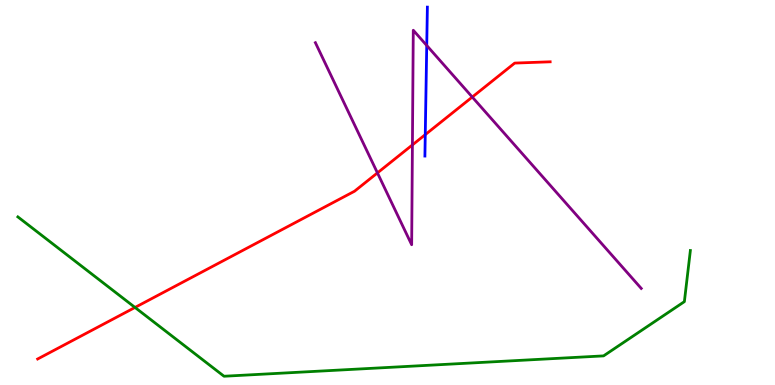[{'lines': ['blue', 'red'], 'intersections': [{'x': 5.49, 'y': 6.5}]}, {'lines': ['green', 'red'], 'intersections': [{'x': 1.74, 'y': 2.01}]}, {'lines': ['purple', 'red'], 'intersections': [{'x': 4.87, 'y': 5.51}, {'x': 5.32, 'y': 6.24}, {'x': 6.09, 'y': 7.48}]}, {'lines': ['blue', 'green'], 'intersections': []}, {'lines': ['blue', 'purple'], 'intersections': [{'x': 5.51, 'y': 8.82}]}, {'lines': ['green', 'purple'], 'intersections': []}]